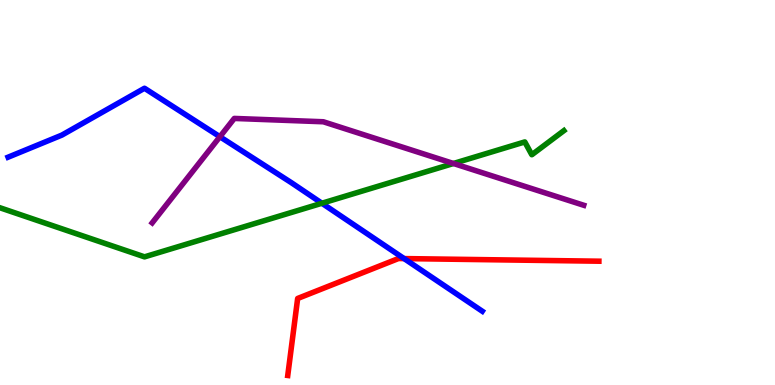[{'lines': ['blue', 'red'], 'intersections': [{'x': 5.21, 'y': 3.28}]}, {'lines': ['green', 'red'], 'intersections': []}, {'lines': ['purple', 'red'], 'intersections': []}, {'lines': ['blue', 'green'], 'intersections': [{'x': 4.15, 'y': 4.72}]}, {'lines': ['blue', 'purple'], 'intersections': [{'x': 2.84, 'y': 6.45}]}, {'lines': ['green', 'purple'], 'intersections': [{'x': 5.85, 'y': 5.75}]}]